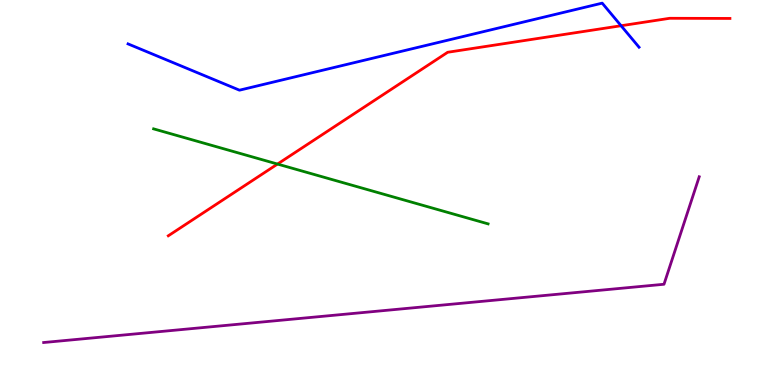[{'lines': ['blue', 'red'], 'intersections': [{'x': 8.01, 'y': 9.33}]}, {'lines': ['green', 'red'], 'intersections': [{'x': 3.58, 'y': 5.74}]}, {'lines': ['purple', 'red'], 'intersections': []}, {'lines': ['blue', 'green'], 'intersections': []}, {'lines': ['blue', 'purple'], 'intersections': []}, {'lines': ['green', 'purple'], 'intersections': []}]